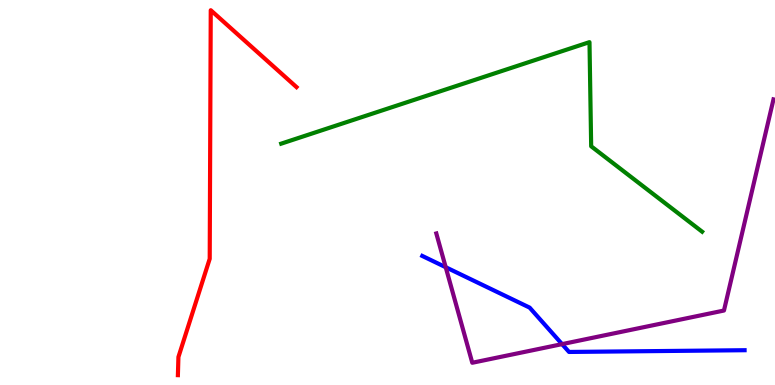[{'lines': ['blue', 'red'], 'intersections': []}, {'lines': ['green', 'red'], 'intersections': []}, {'lines': ['purple', 'red'], 'intersections': []}, {'lines': ['blue', 'green'], 'intersections': []}, {'lines': ['blue', 'purple'], 'intersections': [{'x': 5.75, 'y': 3.06}, {'x': 7.25, 'y': 1.06}]}, {'lines': ['green', 'purple'], 'intersections': []}]